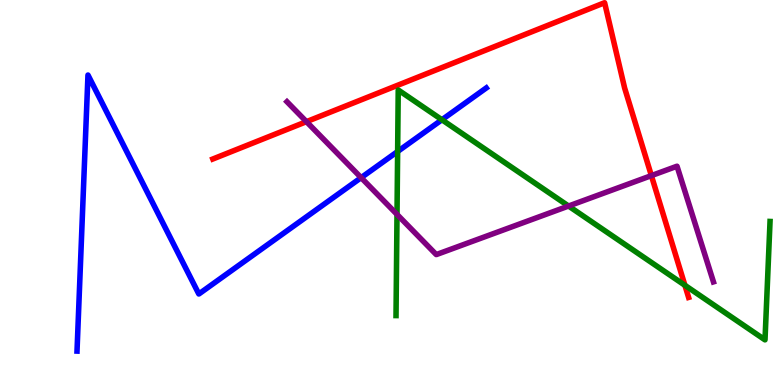[{'lines': ['blue', 'red'], 'intersections': []}, {'lines': ['green', 'red'], 'intersections': [{'x': 8.84, 'y': 2.59}]}, {'lines': ['purple', 'red'], 'intersections': [{'x': 3.95, 'y': 6.84}, {'x': 8.41, 'y': 5.44}]}, {'lines': ['blue', 'green'], 'intersections': [{'x': 5.13, 'y': 6.06}, {'x': 5.7, 'y': 6.89}]}, {'lines': ['blue', 'purple'], 'intersections': [{'x': 4.66, 'y': 5.39}]}, {'lines': ['green', 'purple'], 'intersections': [{'x': 5.12, 'y': 4.43}, {'x': 7.34, 'y': 4.65}]}]